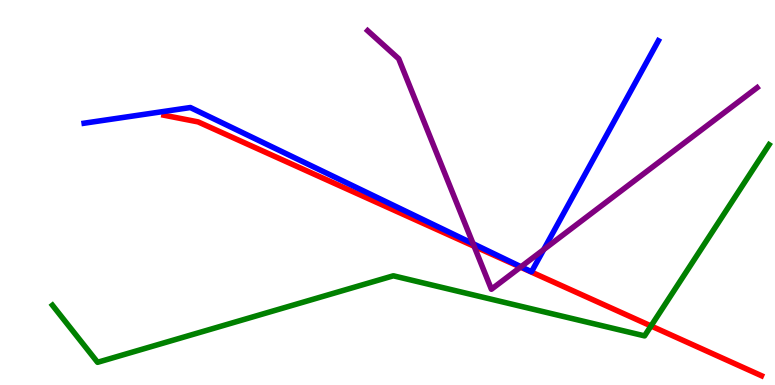[{'lines': ['blue', 'red'], 'intersections': []}, {'lines': ['green', 'red'], 'intersections': [{'x': 8.4, 'y': 1.53}]}, {'lines': ['purple', 'red'], 'intersections': [{'x': 6.12, 'y': 3.6}, {'x': 6.72, 'y': 3.06}]}, {'lines': ['blue', 'green'], 'intersections': []}, {'lines': ['blue', 'purple'], 'intersections': [{'x': 6.1, 'y': 3.67}, {'x': 6.72, 'y': 3.07}, {'x': 7.02, 'y': 3.52}]}, {'lines': ['green', 'purple'], 'intersections': []}]